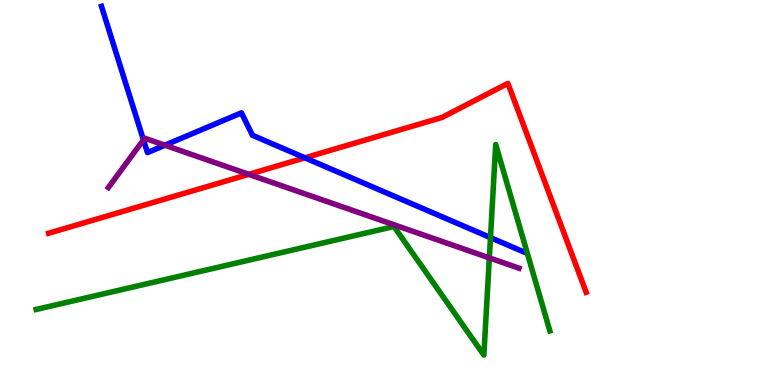[{'lines': ['blue', 'red'], 'intersections': [{'x': 3.93, 'y': 5.9}]}, {'lines': ['green', 'red'], 'intersections': []}, {'lines': ['purple', 'red'], 'intersections': [{'x': 3.21, 'y': 5.47}]}, {'lines': ['blue', 'green'], 'intersections': [{'x': 6.33, 'y': 3.83}]}, {'lines': ['blue', 'purple'], 'intersections': [{'x': 1.85, 'y': 6.37}, {'x': 2.13, 'y': 6.23}]}, {'lines': ['green', 'purple'], 'intersections': [{'x': 6.31, 'y': 3.3}]}]